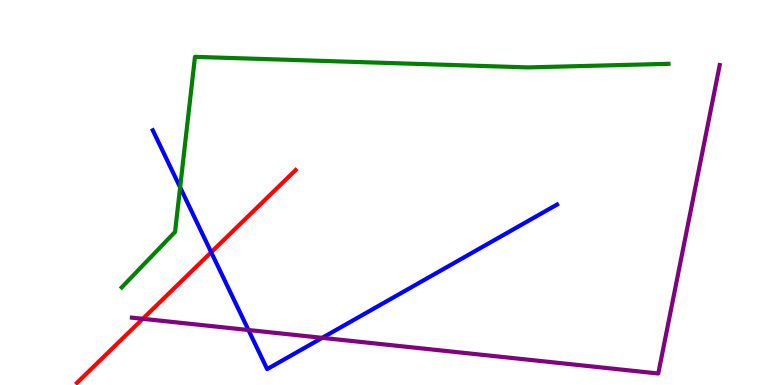[{'lines': ['blue', 'red'], 'intersections': [{'x': 2.73, 'y': 3.45}]}, {'lines': ['green', 'red'], 'intersections': []}, {'lines': ['purple', 'red'], 'intersections': [{'x': 1.84, 'y': 1.72}]}, {'lines': ['blue', 'green'], 'intersections': [{'x': 2.32, 'y': 5.13}]}, {'lines': ['blue', 'purple'], 'intersections': [{'x': 3.21, 'y': 1.43}, {'x': 4.16, 'y': 1.22}]}, {'lines': ['green', 'purple'], 'intersections': []}]